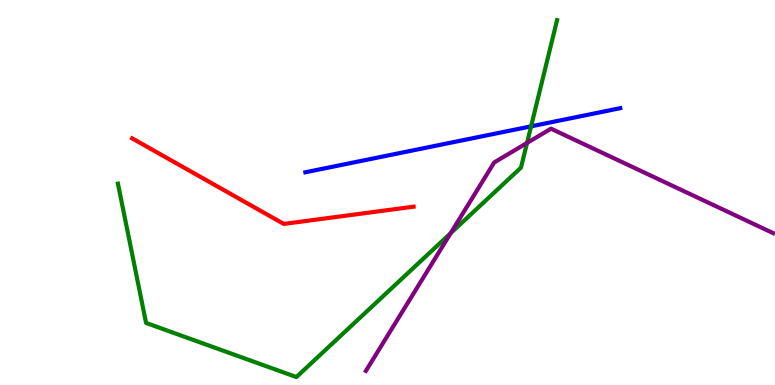[{'lines': ['blue', 'red'], 'intersections': []}, {'lines': ['green', 'red'], 'intersections': []}, {'lines': ['purple', 'red'], 'intersections': []}, {'lines': ['blue', 'green'], 'intersections': [{'x': 6.85, 'y': 6.72}]}, {'lines': ['blue', 'purple'], 'intersections': []}, {'lines': ['green', 'purple'], 'intersections': [{'x': 5.81, 'y': 3.94}, {'x': 6.8, 'y': 6.29}]}]